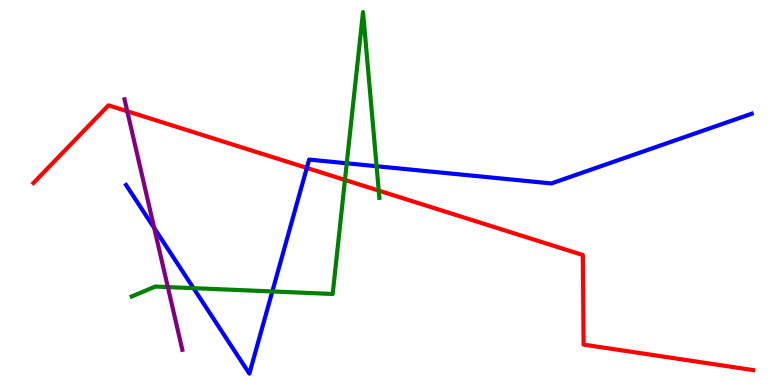[{'lines': ['blue', 'red'], 'intersections': [{'x': 3.96, 'y': 5.64}]}, {'lines': ['green', 'red'], 'intersections': [{'x': 4.45, 'y': 5.33}, {'x': 4.89, 'y': 5.05}]}, {'lines': ['purple', 'red'], 'intersections': [{'x': 1.64, 'y': 7.11}]}, {'lines': ['blue', 'green'], 'intersections': [{'x': 2.5, 'y': 2.52}, {'x': 3.51, 'y': 2.43}, {'x': 4.47, 'y': 5.76}, {'x': 4.86, 'y': 5.68}]}, {'lines': ['blue', 'purple'], 'intersections': [{'x': 1.99, 'y': 4.08}]}, {'lines': ['green', 'purple'], 'intersections': [{'x': 2.17, 'y': 2.54}]}]